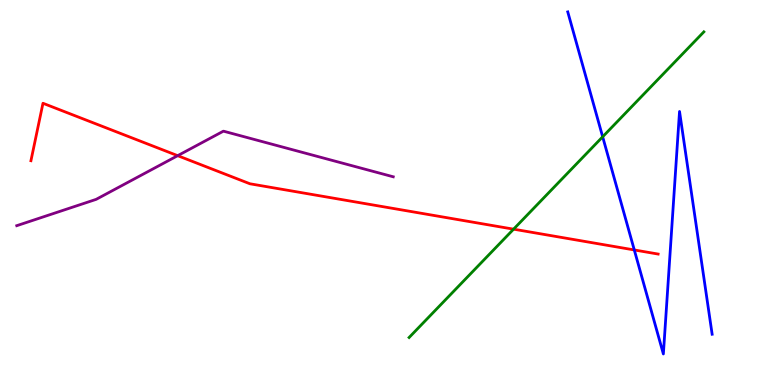[{'lines': ['blue', 'red'], 'intersections': [{'x': 8.18, 'y': 3.51}]}, {'lines': ['green', 'red'], 'intersections': [{'x': 6.63, 'y': 4.05}]}, {'lines': ['purple', 'red'], 'intersections': [{'x': 2.29, 'y': 5.96}]}, {'lines': ['blue', 'green'], 'intersections': [{'x': 7.78, 'y': 6.45}]}, {'lines': ['blue', 'purple'], 'intersections': []}, {'lines': ['green', 'purple'], 'intersections': []}]